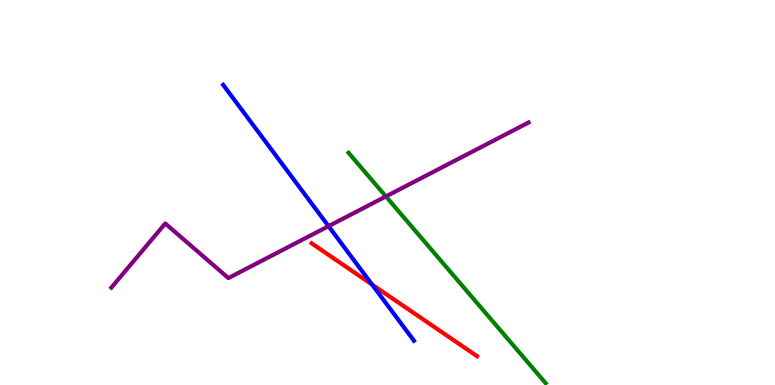[{'lines': ['blue', 'red'], 'intersections': [{'x': 4.8, 'y': 2.61}]}, {'lines': ['green', 'red'], 'intersections': []}, {'lines': ['purple', 'red'], 'intersections': []}, {'lines': ['blue', 'green'], 'intersections': []}, {'lines': ['blue', 'purple'], 'intersections': [{'x': 4.24, 'y': 4.13}]}, {'lines': ['green', 'purple'], 'intersections': [{'x': 4.98, 'y': 4.9}]}]